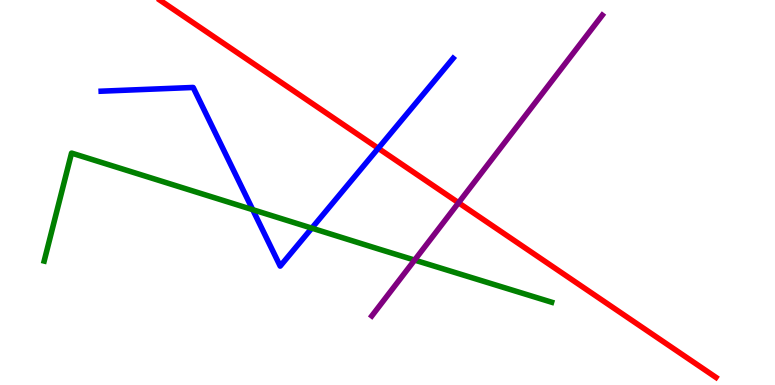[{'lines': ['blue', 'red'], 'intersections': [{'x': 4.88, 'y': 6.15}]}, {'lines': ['green', 'red'], 'intersections': []}, {'lines': ['purple', 'red'], 'intersections': [{'x': 5.92, 'y': 4.73}]}, {'lines': ['blue', 'green'], 'intersections': [{'x': 3.26, 'y': 4.55}, {'x': 4.02, 'y': 4.07}]}, {'lines': ['blue', 'purple'], 'intersections': []}, {'lines': ['green', 'purple'], 'intersections': [{'x': 5.35, 'y': 3.24}]}]